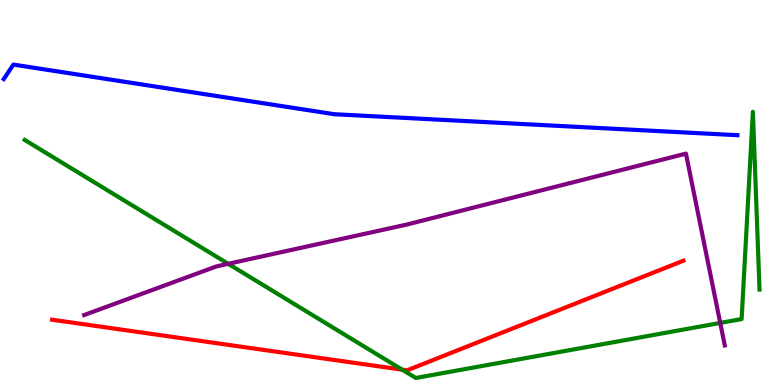[{'lines': ['blue', 'red'], 'intersections': []}, {'lines': ['green', 'red'], 'intersections': [{'x': 5.19, 'y': 0.398}]}, {'lines': ['purple', 'red'], 'intersections': []}, {'lines': ['blue', 'green'], 'intersections': []}, {'lines': ['blue', 'purple'], 'intersections': []}, {'lines': ['green', 'purple'], 'intersections': [{'x': 2.94, 'y': 3.15}, {'x': 9.29, 'y': 1.61}]}]